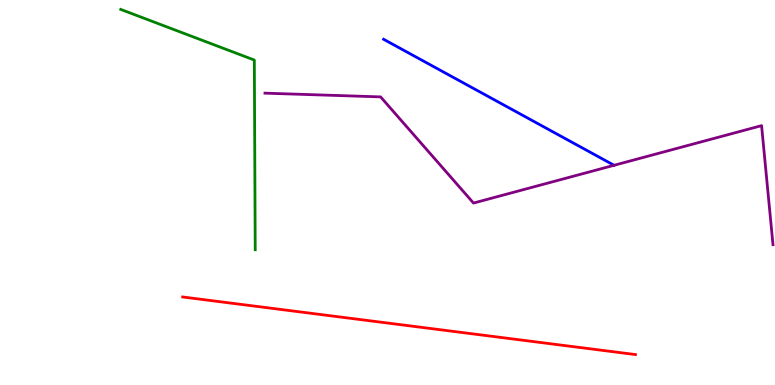[{'lines': ['blue', 'red'], 'intersections': []}, {'lines': ['green', 'red'], 'intersections': []}, {'lines': ['purple', 'red'], 'intersections': []}, {'lines': ['blue', 'green'], 'intersections': []}, {'lines': ['blue', 'purple'], 'intersections': []}, {'lines': ['green', 'purple'], 'intersections': []}]